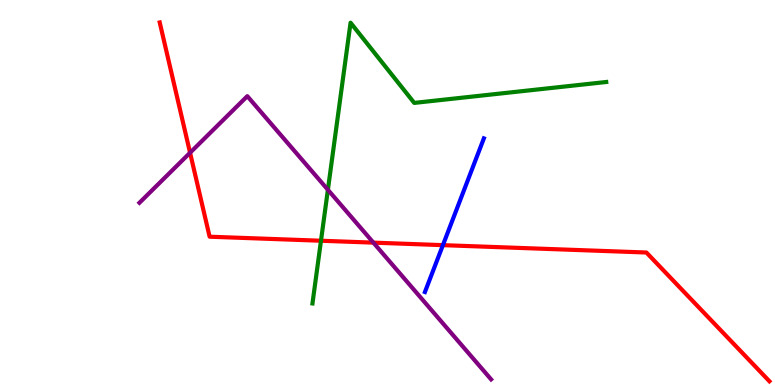[{'lines': ['blue', 'red'], 'intersections': [{'x': 5.71, 'y': 3.63}]}, {'lines': ['green', 'red'], 'intersections': [{'x': 4.14, 'y': 3.75}]}, {'lines': ['purple', 'red'], 'intersections': [{'x': 2.45, 'y': 6.03}, {'x': 4.82, 'y': 3.7}]}, {'lines': ['blue', 'green'], 'intersections': []}, {'lines': ['blue', 'purple'], 'intersections': []}, {'lines': ['green', 'purple'], 'intersections': [{'x': 4.23, 'y': 5.07}]}]